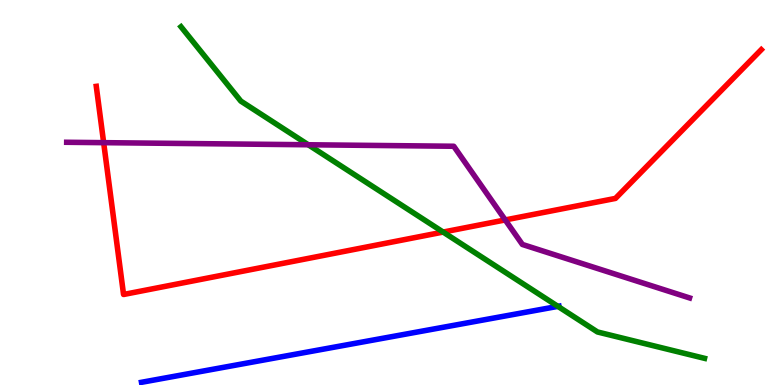[{'lines': ['blue', 'red'], 'intersections': []}, {'lines': ['green', 'red'], 'intersections': [{'x': 5.72, 'y': 3.97}]}, {'lines': ['purple', 'red'], 'intersections': [{'x': 1.34, 'y': 6.29}, {'x': 6.52, 'y': 4.29}]}, {'lines': ['blue', 'green'], 'intersections': [{'x': 7.2, 'y': 2.04}]}, {'lines': ['blue', 'purple'], 'intersections': []}, {'lines': ['green', 'purple'], 'intersections': [{'x': 3.98, 'y': 6.24}]}]